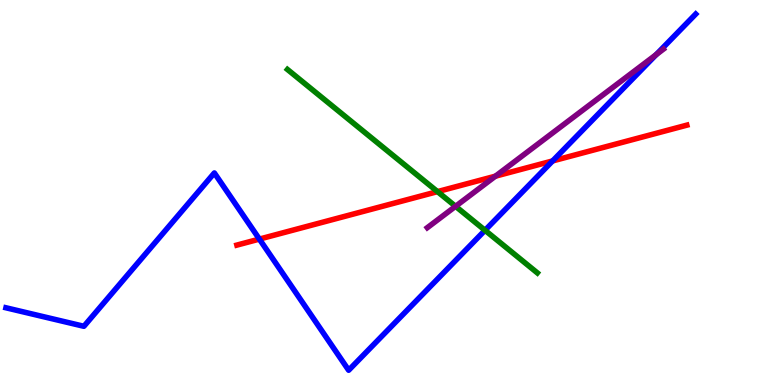[{'lines': ['blue', 'red'], 'intersections': [{'x': 3.35, 'y': 3.79}, {'x': 7.13, 'y': 5.82}]}, {'lines': ['green', 'red'], 'intersections': [{'x': 5.65, 'y': 5.02}]}, {'lines': ['purple', 'red'], 'intersections': [{'x': 6.39, 'y': 5.42}]}, {'lines': ['blue', 'green'], 'intersections': [{'x': 6.26, 'y': 4.02}]}, {'lines': ['blue', 'purple'], 'intersections': [{'x': 8.47, 'y': 8.58}]}, {'lines': ['green', 'purple'], 'intersections': [{'x': 5.88, 'y': 4.64}]}]